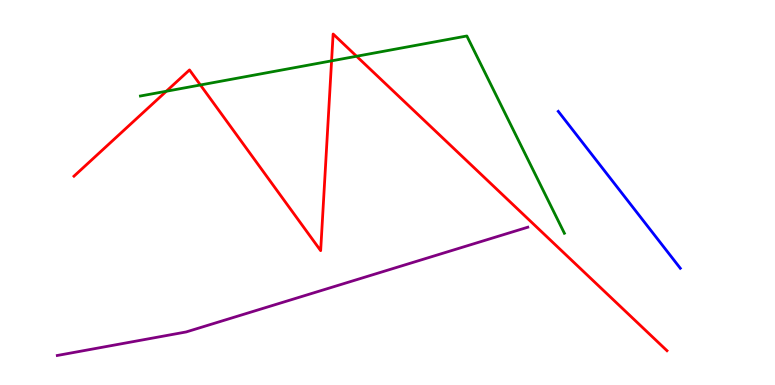[{'lines': ['blue', 'red'], 'intersections': []}, {'lines': ['green', 'red'], 'intersections': [{'x': 2.15, 'y': 7.63}, {'x': 2.59, 'y': 7.79}, {'x': 4.28, 'y': 8.42}, {'x': 4.6, 'y': 8.54}]}, {'lines': ['purple', 'red'], 'intersections': []}, {'lines': ['blue', 'green'], 'intersections': []}, {'lines': ['blue', 'purple'], 'intersections': []}, {'lines': ['green', 'purple'], 'intersections': []}]